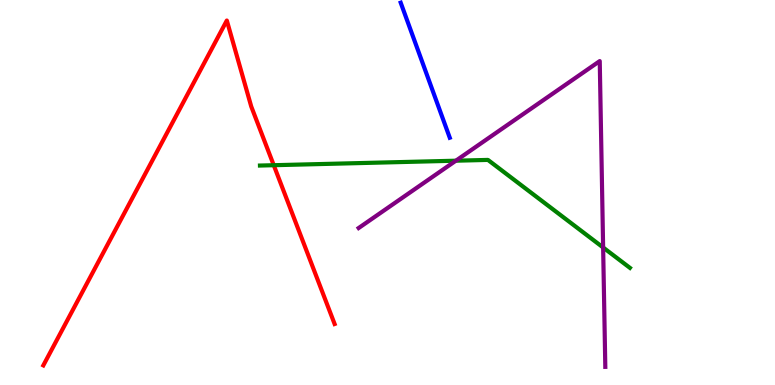[{'lines': ['blue', 'red'], 'intersections': []}, {'lines': ['green', 'red'], 'intersections': [{'x': 3.53, 'y': 5.71}]}, {'lines': ['purple', 'red'], 'intersections': []}, {'lines': ['blue', 'green'], 'intersections': []}, {'lines': ['blue', 'purple'], 'intersections': []}, {'lines': ['green', 'purple'], 'intersections': [{'x': 5.88, 'y': 5.83}, {'x': 7.78, 'y': 3.57}]}]